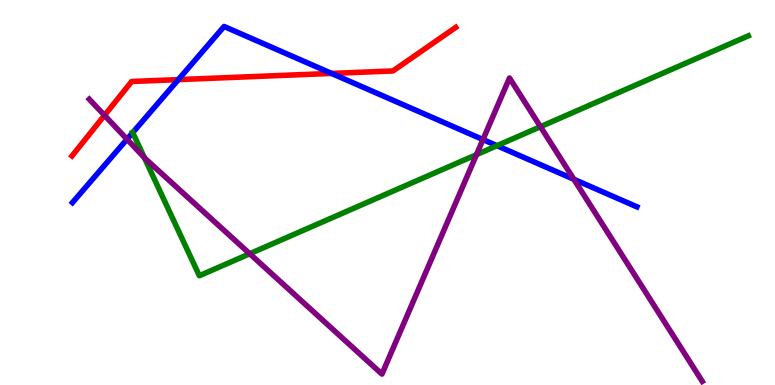[{'lines': ['blue', 'red'], 'intersections': [{'x': 2.3, 'y': 7.93}, {'x': 4.28, 'y': 8.09}]}, {'lines': ['green', 'red'], 'intersections': []}, {'lines': ['purple', 'red'], 'intersections': [{'x': 1.35, 'y': 7.0}]}, {'lines': ['blue', 'green'], 'intersections': [{'x': 1.71, 'y': 6.56}, {'x': 6.41, 'y': 6.22}]}, {'lines': ['blue', 'purple'], 'intersections': [{'x': 1.64, 'y': 6.38}, {'x': 6.23, 'y': 6.37}, {'x': 7.4, 'y': 5.34}]}, {'lines': ['green', 'purple'], 'intersections': [{'x': 1.86, 'y': 5.91}, {'x': 3.22, 'y': 3.41}, {'x': 6.15, 'y': 5.98}, {'x': 6.97, 'y': 6.71}]}]